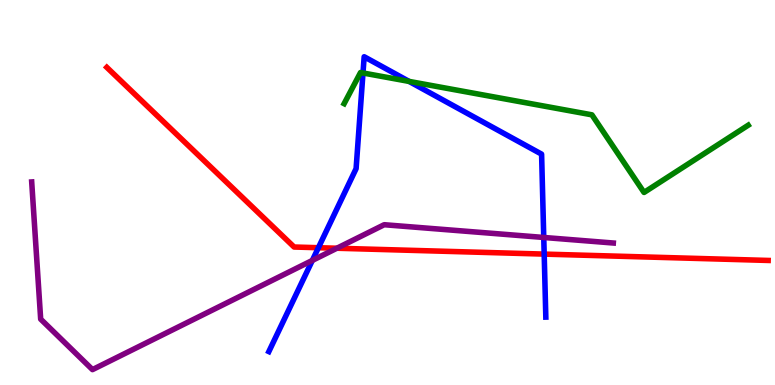[{'lines': ['blue', 'red'], 'intersections': [{'x': 4.11, 'y': 3.57}, {'x': 7.02, 'y': 3.4}]}, {'lines': ['green', 'red'], 'intersections': []}, {'lines': ['purple', 'red'], 'intersections': [{'x': 4.35, 'y': 3.55}]}, {'lines': ['blue', 'green'], 'intersections': [{'x': 4.68, 'y': 8.1}, {'x': 5.28, 'y': 7.89}]}, {'lines': ['blue', 'purple'], 'intersections': [{'x': 4.03, 'y': 3.24}, {'x': 7.02, 'y': 3.83}]}, {'lines': ['green', 'purple'], 'intersections': []}]